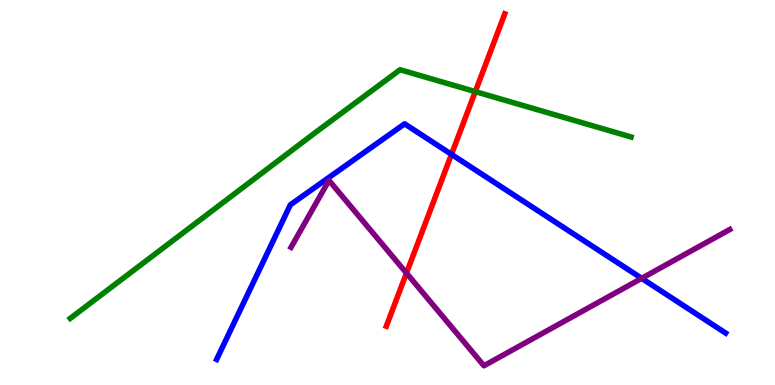[{'lines': ['blue', 'red'], 'intersections': [{'x': 5.83, 'y': 5.99}]}, {'lines': ['green', 'red'], 'intersections': [{'x': 6.13, 'y': 7.62}]}, {'lines': ['purple', 'red'], 'intersections': [{'x': 5.24, 'y': 2.91}]}, {'lines': ['blue', 'green'], 'intersections': []}, {'lines': ['blue', 'purple'], 'intersections': [{'x': 8.28, 'y': 2.77}]}, {'lines': ['green', 'purple'], 'intersections': []}]